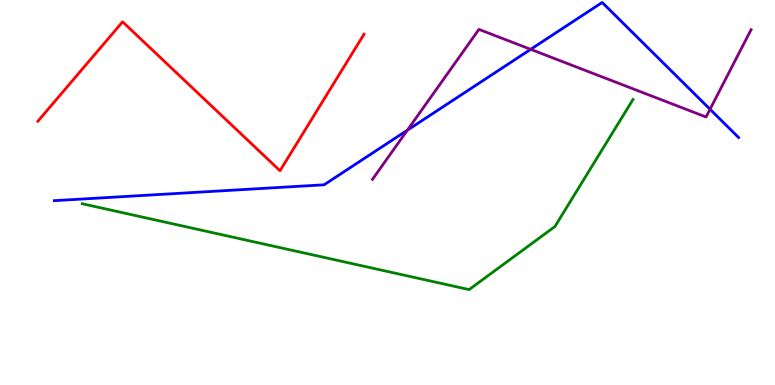[{'lines': ['blue', 'red'], 'intersections': []}, {'lines': ['green', 'red'], 'intersections': []}, {'lines': ['purple', 'red'], 'intersections': []}, {'lines': ['blue', 'green'], 'intersections': []}, {'lines': ['blue', 'purple'], 'intersections': [{'x': 5.26, 'y': 6.62}, {'x': 6.85, 'y': 8.72}, {'x': 9.16, 'y': 7.16}]}, {'lines': ['green', 'purple'], 'intersections': []}]